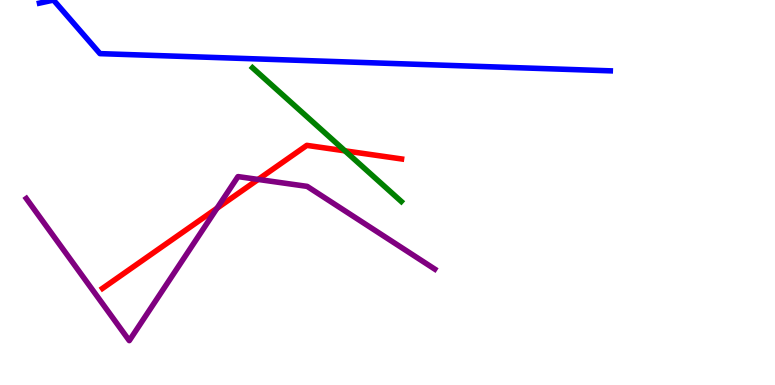[{'lines': ['blue', 'red'], 'intersections': []}, {'lines': ['green', 'red'], 'intersections': [{'x': 4.45, 'y': 6.08}]}, {'lines': ['purple', 'red'], 'intersections': [{'x': 2.8, 'y': 4.59}, {'x': 3.33, 'y': 5.34}]}, {'lines': ['blue', 'green'], 'intersections': []}, {'lines': ['blue', 'purple'], 'intersections': []}, {'lines': ['green', 'purple'], 'intersections': []}]